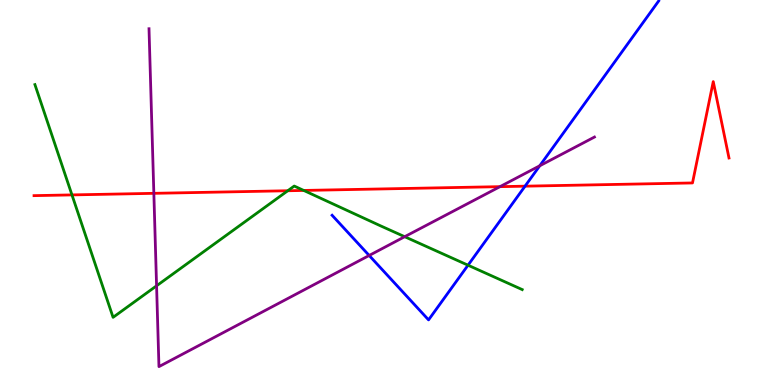[{'lines': ['blue', 'red'], 'intersections': [{'x': 6.77, 'y': 5.16}]}, {'lines': ['green', 'red'], 'intersections': [{'x': 0.929, 'y': 4.94}, {'x': 3.71, 'y': 5.05}, {'x': 3.92, 'y': 5.05}]}, {'lines': ['purple', 'red'], 'intersections': [{'x': 1.99, 'y': 4.98}, {'x': 6.45, 'y': 5.15}]}, {'lines': ['blue', 'green'], 'intersections': [{'x': 6.04, 'y': 3.11}]}, {'lines': ['blue', 'purple'], 'intersections': [{'x': 4.76, 'y': 3.36}, {'x': 6.96, 'y': 5.69}]}, {'lines': ['green', 'purple'], 'intersections': [{'x': 2.02, 'y': 2.58}, {'x': 5.22, 'y': 3.85}]}]